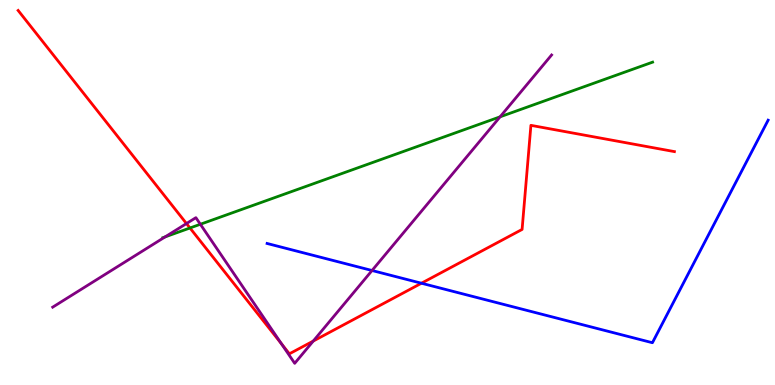[{'lines': ['blue', 'red'], 'intersections': [{'x': 5.44, 'y': 2.64}]}, {'lines': ['green', 'red'], 'intersections': [{'x': 2.45, 'y': 4.08}]}, {'lines': ['purple', 'red'], 'intersections': [{'x': 2.41, 'y': 4.19}, {'x': 3.63, 'y': 1.07}, {'x': 4.04, 'y': 1.14}]}, {'lines': ['blue', 'green'], 'intersections': []}, {'lines': ['blue', 'purple'], 'intersections': [{'x': 4.8, 'y': 2.97}]}, {'lines': ['green', 'purple'], 'intersections': [{'x': 2.13, 'y': 3.85}, {'x': 2.59, 'y': 4.17}, {'x': 6.45, 'y': 6.97}]}]